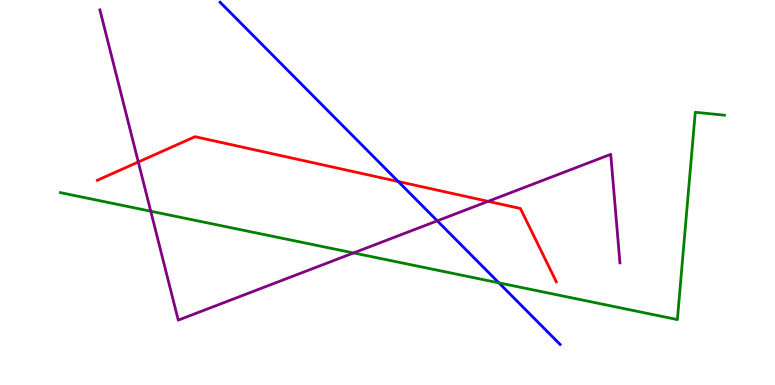[{'lines': ['blue', 'red'], 'intersections': [{'x': 5.14, 'y': 5.29}]}, {'lines': ['green', 'red'], 'intersections': []}, {'lines': ['purple', 'red'], 'intersections': [{'x': 1.78, 'y': 5.79}, {'x': 6.3, 'y': 4.77}]}, {'lines': ['blue', 'green'], 'intersections': [{'x': 6.44, 'y': 2.65}]}, {'lines': ['blue', 'purple'], 'intersections': [{'x': 5.64, 'y': 4.26}]}, {'lines': ['green', 'purple'], 'intersections': [{'x': 1.95, 'y': 4.51}, {'x': 4.56, 'y': 3.43}]}]